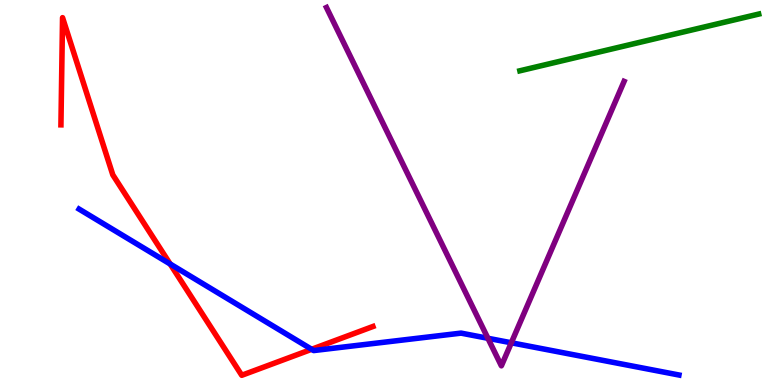[{'lines': ['blue', 'red'], 'intersections': [{'x': 2.2, 'y': 3.14}, {'x': 4.02, 'y': 0.927}]}, {'lines': ['green', 'red'], 'intersections': []}, {'lines': ['purple', 'red'], 'intersections': []}, {'lines': ['blue', 'green'], 'intersections': []}, {'lines': ['blue', 'purple'], 'intersections': [{'x': 6.3, 'y': 1.21}, {'x': 6.6, 'y': 1.1}]}, {'lines': ['green', 'purple'], 'intersections': []}]